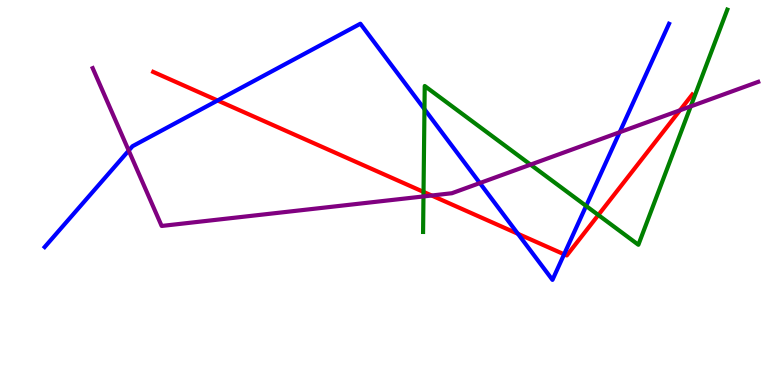[{'lines': ['blue', 'red'], 'intersections': [{'x': 2.81, 'y': 7.39}, {'x': 6.68, 'y': 3.93}, {'x': 7.28, 'y': 3.39}]}, {'lines': ['green', 'red'], 'intersections': [{'x': 5.46, 'y': 5.02}, {'x': 7.72, 'y': 4.42}]}, {'lines': ['purple', 'red'], 'intersections': [{'x': 5.57, 'y': 4.92}, {'x': 8.77, 'y': 7.14}]}, {'lines': ['blue', 'green'], 'intersections': [{'x': 5.48, 'y': 7.16}, {'x': 7.56, 'y': 4.65}]}, {'lines': ['blue', 'purple'], 'intersections': [{'x': 1.66, 'y': 6.09}, {'x': 6.19, 'y': 5.25}, {'x': 8.0, 'y': 6.57}]}, {'lines': ['green', 'purple'], 'intersections': [{'x': 5.46, 'y': 4.9}, {'x': 6.85, 'y': 5.72}, {'x': 8.91, 'y': 7.24}]}]